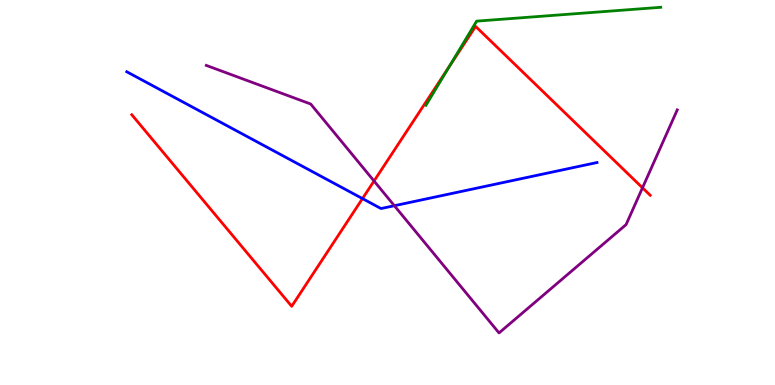[{'lines': ['blue', 'red'], 'intersections': [{'x': 4.68, 'y': 4.84}]}, {'lines': ['green', 'red'], 'intersections': [{'x': 5.8, 'y': 8.28}]}, {'lines': ['purple', 'red'], 'intersections': [{'x': 4.83, 'y': 5.3}, {'x': 8.29, 'y': 5.12}]}, {'lines': ['blue', 'green'], 'intersections': []}, {'lines': ['blue', 'purple'], 'intersections': [{'x': 5.09, 'y': 4.66}]}, {'lines': ['green', 'purple'], 'intersections': []}]